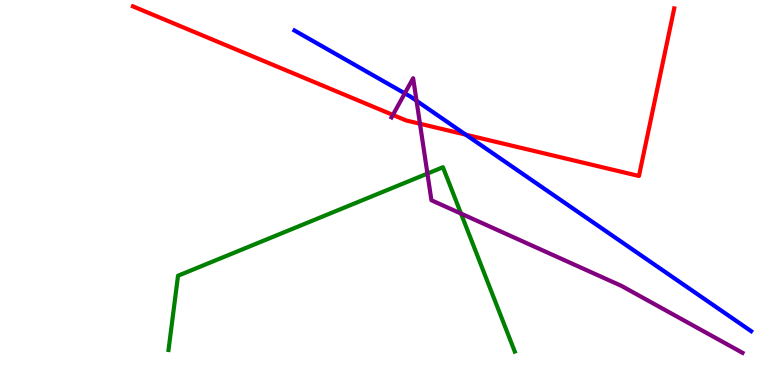[{'lines': ['blue', 'red'], 'intersections': [{'x': 6.01, 'y': 6.5}]}, {'lines': ['green', 'red'], 'intersections': []}, {'lines': ['purple', 'red'], 'intersections': [{'x': 5.07, 'y': 7.02}, {'x': 5.42, 'y': 6.79}]}, {'lines': ['blue', 'green'], 'intersections': []}, {'lines': ['blue', 'purple'], 'intersections': [{'x': 5.22, 'y': 7.58}, {'x': 5.37, 'y': 7.38}]}, {'lines': ['green', 'purple'], 'intersections': [{'x': 5.52, 'y': 5.49}, {'x': 5.95, 'y': 4.45}]}]